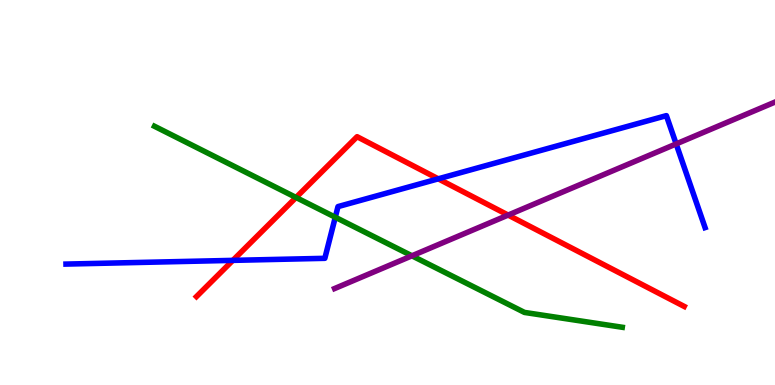[{'lines': ['blue', 'red'], 'intersections': [{'x': 3.0, 'y': 3.24}, {'x': 5.66, 'y': 5.36}]}, {'lines': ['green', 'red'], 'intersections': [{'x': 3.82, 'y': 4.87}]}, {'lines': ['purple', 'red'], 'intersections': [{'x': 6.56, 'y': 4.41}]}, {'lines': ['blue', 'green'], 'intersections': [{'x': 4.33, 'y': 4.36}]}, {'lines': ['blue', 'purple'], 'intersections': [{'x': 8.72, 'y': 6.26}]}, {'lines': ['green', 'purple'], 'intersections': [{'x': 5.32, 'y': 3.36}]}]